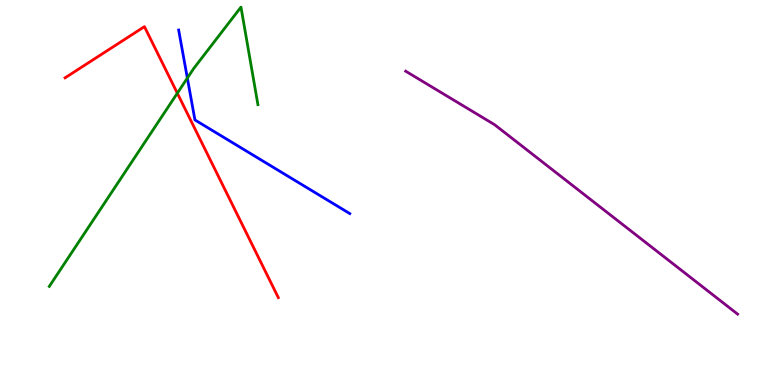[{'lines': ['blue', 'red'], 'intersections': []}, {'lines': ['green', 'red'], 'intersections': [{'x': 2.29, 'y': 7.58}]}, {'lines': ['purple', 'red'], 'intersections': []}, {'lines': ['blue', 'green'], 'intersections': [{'x': 2.42, 'y': 7.97}]}, {'lines': ['blue', 'purple'], 'intersections': []}, {'lines': ['green', 'purple'], 'intersections': []}]